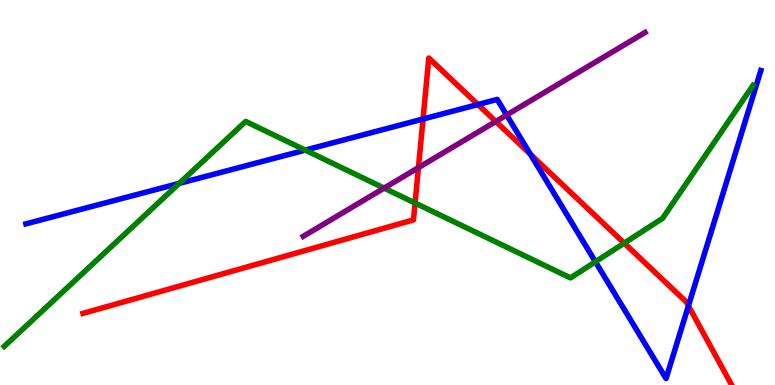[{'lines': ['blue', 'red'], 'intersections': [{'x': 5.46, 'y': 6.91}, {'x': 6.17, 'y': 7.28}, {'x': 6.84, 'y': 5.99}, {'x': 8.88, 'y': 2.06}]}, {'lines': ['green', 'red'], 'intersections': [{'x': 5.36, 'y': 4.73}, {'x': 8.05, 'y': 3.68}]}, {'lines': ['purple', 'red'], 'intersections': [{'x': 5.4, 'y': 5.65}, {'x': 6.4, 'y': 6.84}]}, {'lines': ['blue', 'green'], 'intersections': [{'x': 2.31, 'y': 5.24}, {'x': 3.94, 'y': 6.1}, {'x': 7.68, 'y': 3.2}]}, {'lines': ['blue', 'purple'], 'intersections': [{'x': 6.54, 'y': 7.01}]}, {'lines': ['green', 'purple'], 'intersections': [{'x': 4.96, 'y': 5.11}]}]